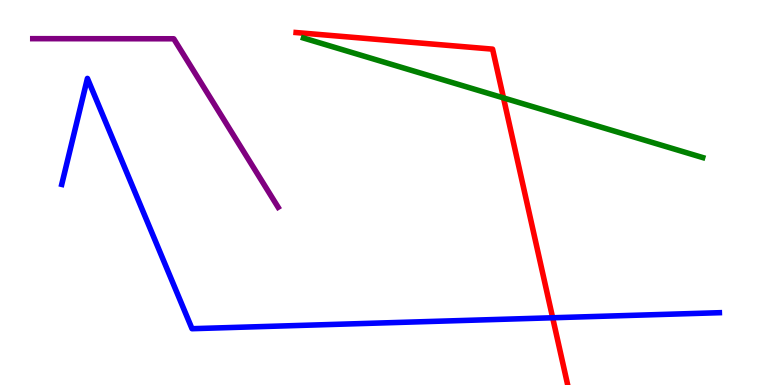[{'lines': ['blue', 'red'], 'intersections': [{'x': 7.13, 'y': 1.75}]}, {'lines': ['green', 'red'], 'intersections': [{'x': 6.5, 'y': 7.46}]}, {'lines': ['purple', 'red'], 'intersections': []}, {'lines': ['blue', 'green'], 'intersections': []}, {'lines': ['blue', 'purple'], 'intersections': []}, {'lines': ['green', 'purple'], 'intersections': []}]